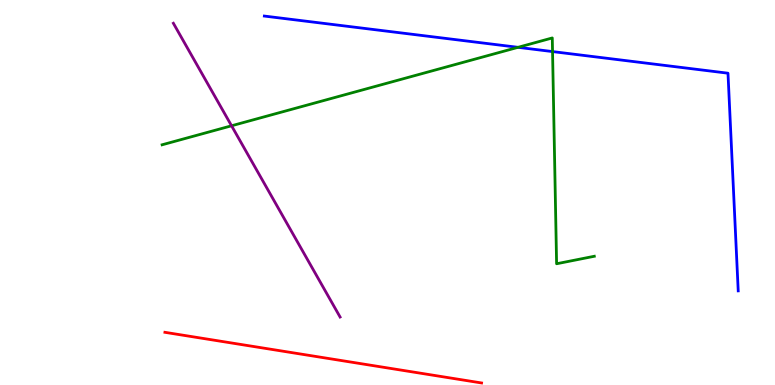[{'lines': ['blue', 'red'], 'intersections': []}, {'lines': ['green', 'red'], 'intersections': []}, {'lines': ['purple', 'red'], 'intersections': []}, {'lines': ['blue', 'green'], 'intersections': [{'x': 6.68, 'y': 8.77}, {'x': 7.13, 'y': 8.66}]}, {'lines': ['blue', 'purple'], 'intersections': []}, {'lines': ['green', 'purple'], 'intersections': [{'x': 2.99, 'y': 6.73}]}]